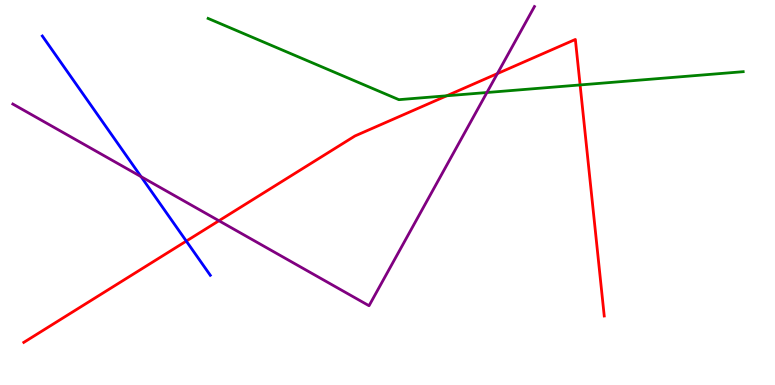[{'lines': ['blue', 'red'], 'intersections': [{'x': 2.4, 'y': 3.74}]}, {'lines': ['green', 'red'], 'intersections': [{'x': 5.76, 'y': 7.51}, {'x': 7.49, 'y': 7.79}]}, {'lines': ['purple', 'red'], 'intersections': [{'x': 2.83, 'y': 4.27}, {'x': 6.42, 'y': 8.09}]}, {'lines': ['blue', 'green'], 'intersections': []}, {'lines': ['blue', 'purple'], 'intersections': [{'x': 1.82, 'y': 5.41}]}, {'lines': ['green', 'purple'], 'intersections': [{'x': 6.28, 'y': 7.6}]}]